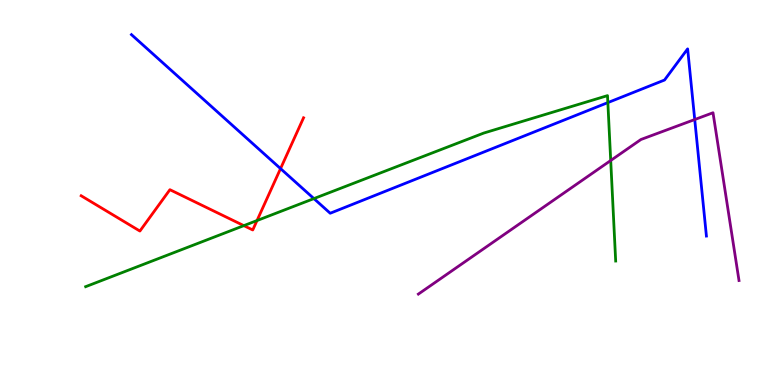[{'lines': ['blue', 'red'], 'intersections': [{'x': 3.62, 'y': 5.62}]}, {'lines': ['green', 'red'], 'intersections': [{'x': 3.15, 'y': 4.14}, {'x': 3.32, 'y': 4.27}]}, {'lines': ['purple', 'red'], 'intersections': []}, {'lines': ['blue', 'green'], 'intersections': [{'x': 4.05, 'y': 4.84}, {'x': 7.84, 'y': 7.33}]}, {'lines': ['blue', 'purple'], 'intersections': [{'x': 8.96, 'y': 6.9}]}, {'lines': ['green', 'purple'], 'intersections': [{'x': 7.88, 'y': 5.83}]}]